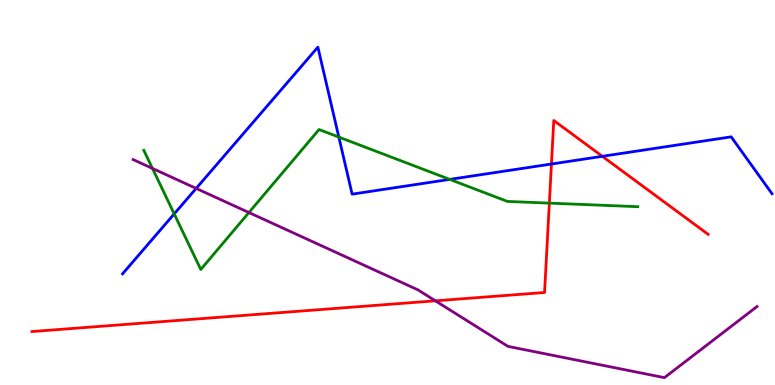[{'lines': ['blue', 'red'], 'intersections': [{'x': 7.12, 'y': 5.74}, {'x': 7.77, 'y': 5.94}]}, {'lines': ['green', 'red'], 'intersections': [{'x': 7.09, 'y': 4.72}]}, {'lines': ['purple', 'red'], 'intersections': [{'x': 5.62, 'y': 2.19}]}, {'lines': ['blue', 'green'], 'intersections': [{'x': 2.25, 'y': 4.44}, {'x': 4.37, 'y': 6.44}, {'x': 5.8, 'y': 5.34}]}, {'lines': ['blue', 'purple'], 'intersections': [{'x': 2.53, 'y': 5.11}]}, {'lines': ['green', 'purple'], 'intersections': [{'x': 1.97, 'y': 5.63}, {'x': 3.21, 'y': 4.48}]}]